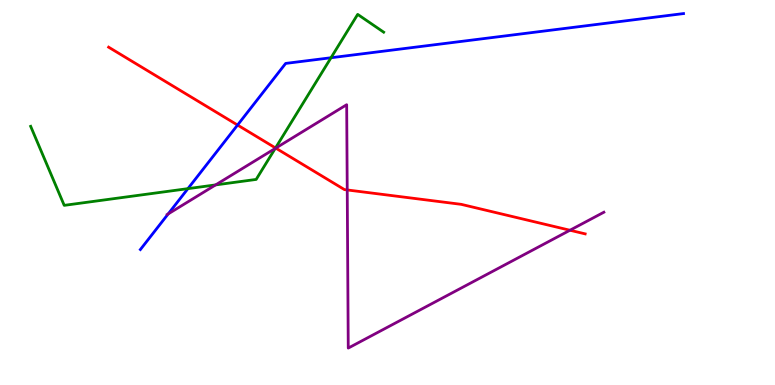[{'lines': ['blue', 'red'], 'intersections': [{'x': 3.07, 'y': 6.75}]}, {'lines': ['green', 'red'], 'intersections': [{'x': 3.56, 'y': 6.16}]}, {'lines': ['purple', 'red'], 'intersections': [{'x': 3.56, 'y': 6.15}, {'x': 4.48, 'y': 5.07}, {'x': 7.35, 'y': 4.02}]}, {'lines': ['blue', 'green'], 'intersections': [{'x': 2.42, 'y': 5.1}, {'x': 4.27, 'y': 8.5}]}, {'lines': ['blue', 'purple'], 'intersections': [{'x': 2.17, 'y': 4.44}]}, {'lines': ['green', 'purple'], 'intersections': [{'x': 2.78, 'y': 5.2}, {'x': 3.55, 'y': 6.14}]}]